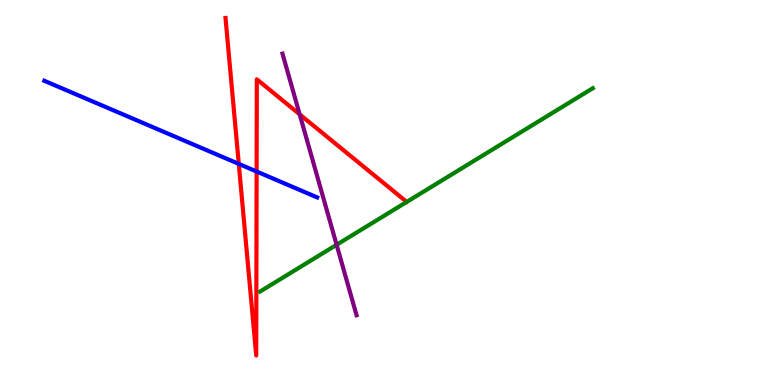[{'lines': ['blue', 'red'], 'intersections': [{'x': 3.08, 'y': 5.74}, {'x': 3.31, 'y': 5.54}]}, {'lines': ['green', 'red'], 'intersections': []}, {'lines': ['purple', 'red'], 'intersections': [{'x': 3.87, 'y': 7.03}]}, {'lines': ['blue', 'green'], 'intersections': []}, {'lines': ['blue', 'purple'], 'intersections': []}, {'lines': ['green', 'purple'], 'intersections': [{'x': 4.34, 'y': 3.64}]}]